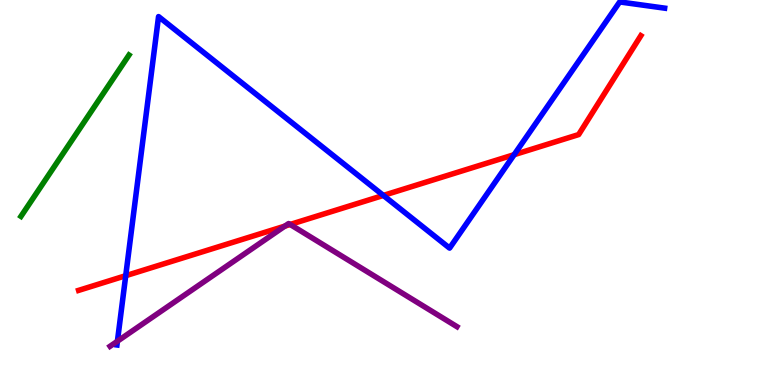[{'lines': ['blue', 'red'], 'intersections': [{'x': 1.62, 'y': 2.84}, {'x': 4.95, 'y': 4.92}, {'x': 6.63, 'y': 5.98}]}, {'lines': ['green', 'red'], 'intersections': []}, {'lines': ['purple', 'red'], 'intersections': [{'x': 3.68, 'y': 4.13}, {'x': 3.74, 'y': 4.17}]}, {'lines': ['blue', 'green'], 'intersections': []}, {'lines': ['blue', 'purple'], 'intersections': [{'x': 1.52, 'y': 1.14}]}, {'lines': ['green', 'purple'], 'intersections': []}]